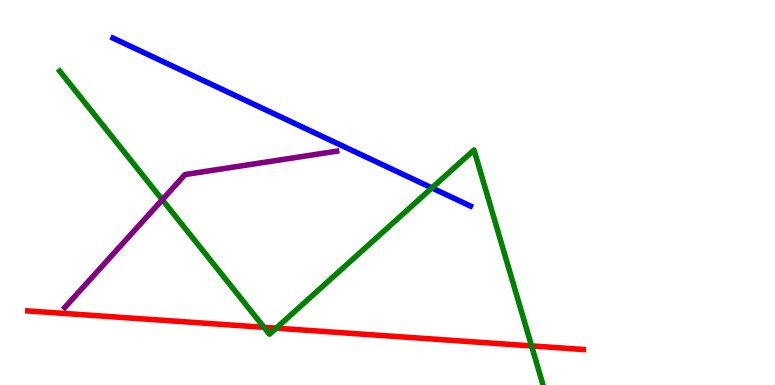[{'lines': ['blue', 'red'], 'intersections': []}, {'lines': ['green', 'red'], 'intersections': [{'x': 3.41, 'y': 1.5}, {'x': 3.56, 'y': 1.48}, {'x': 6.86, 'y': 1.02}]}, {'lines': ['purple', 'red'], 'intersections': []}, {'lines': ['blue', 'green'], 'intersections': [{'x': 5.57, 'y': 5.12}]}, {'lines': ['blue', 'purple'], 'intersections': []}, {'lines': ['green', 'purple'], 'intersections': [{'x': 2.09, 'y': 4.81}]}]